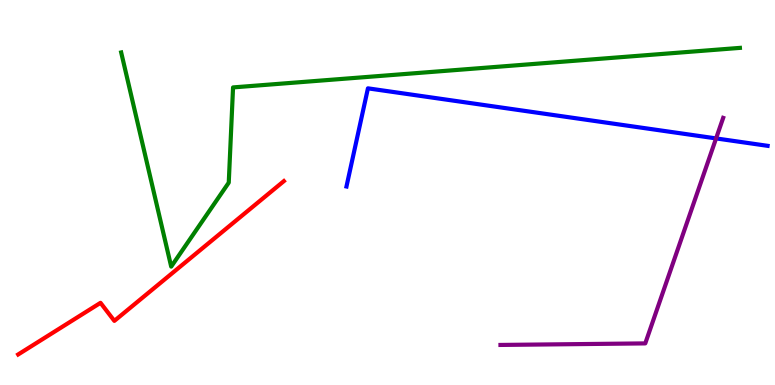[{'lines': ['blue', 'red'], 'intersections': []}, {'lines': ['green', 'red'], 'intersections': []}, {'lines': ['purple', 'red'], 'intersections': []}, {'lines': ['blue', 'green'], 'intersections': []}, {'lines': ['blue', 'purple'], 'intersections': [{'x': 9.24, 'y': 6.4}]}, {'lines': ['green', 'purple'], 'intersections': []}]